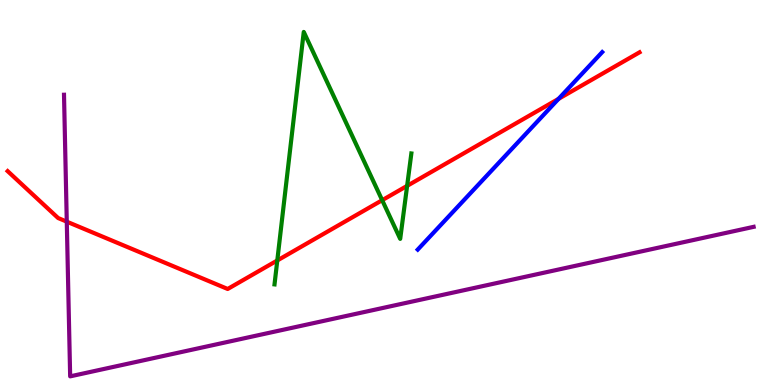[{'lines': ['blue', 'red'], 'intersections': [{'x': 7.21, 'y': 7.43}]}, {'lines': ['green', 'red'], 'intersections': [{'x': 3.58, 'y': 3.23}, {'x': 4.93, 'y': 4.8}, {'x': 5.25, 'y': 5.17}]}, {'lines': ['purple', 'red'], 'intersections': [{'x': 0.862, 'y': 4.24}]}, {'lines': ['blue', 'green'], 'intersections': []}, {'lines': ['blue', 'purple'], 'intersections': []}, {'lines': ['green', 'purple'], 'intersections': []}]